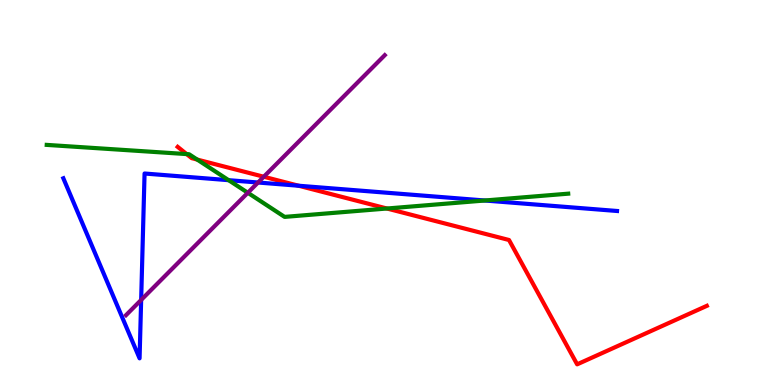[{'lines': ['blue', 'red'], 'intersections': [{'x': 3.85, 'y': 5.18}]}, {'lines': ['green', 'red'], 'intersections': [{'x': 2.41, 'y': 6.0}, {'x': 2.54, 'y': 5.86}, {'x': 4.99, 'y': 4.58}]}, {'lines': ['purple', 'red'], 'intersections': [{'x': 3.4, 'y': 5.41}]}, {'lines': ['blue', 'green'], 'intersections': [{'x': 2.95, 'y': 5.32}, {'x': 6.26, 'y': 4.79}]}, {'lines': ['blue', 'purple'], 'intersections': [{'x': 1.82, 'y': 2.21}, {'x': 3.33, 'y': 5.26}]}, {'lines': ['green', 'purple'], 'intersections': [{'x': 3.2, 'y': 4.99}]}]